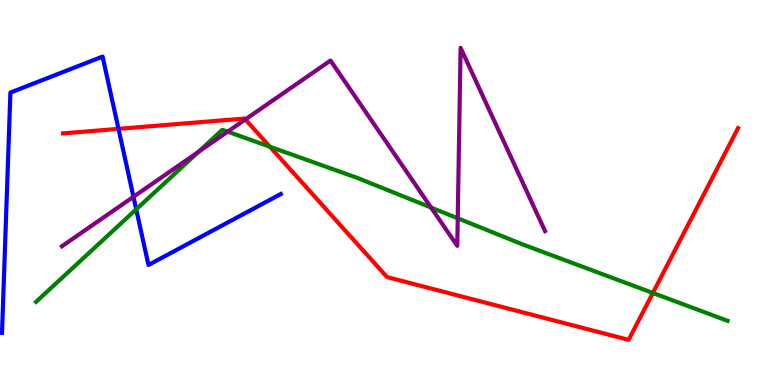[{'lines': ['blue', 'red'], 'intersections': [{'x': 1.53, 'y': 6.65}]}, {'lines': ['green', 'red'], 'intersections': [{'x': 3.48, 'y': 6.19}, {'x': 8.42, 'y': 2.39}]}, {'lines': ['purple', 'red'], 'intersections': [{'x': 3.17, 'y': 6.9}]}, {'lines': ['blue', 'green'], 'intersections': [{'x': 1.76, 'y': 4.56}]}, {'lines': ['blue', 'purple'], 'intersections': [{'x': 1.72, 'y': 4.89}]}, {'lines': ['green', 'purple'], 'intersections': [{'x': 2.56, 'y': 6.06}, {'x': 2.94, 'y': 6.58}, {'x': 5.56, 'y': 4.61}, {'x': 5.91, 'y': 4.33}]}]